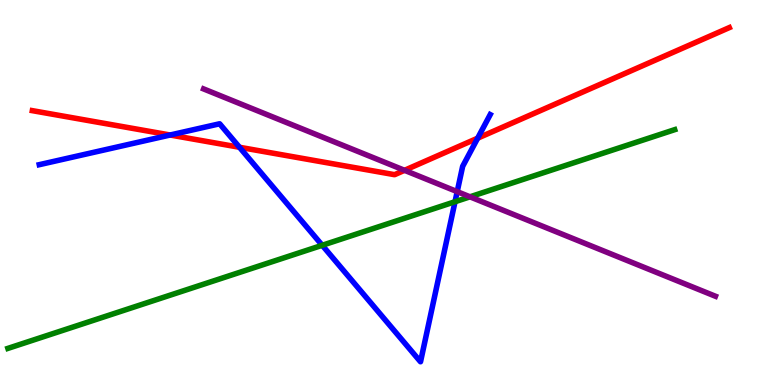[{'lines': ['blue', 'red'], 'intersections': [{'x': 2.2, 'y': 6.49}, {'x': 3.09, 'y': 6.17}, {'x': 6.16, 'y': 6.41}]}, {'lines': ['green', 'red'], 'intersections': []}, {'lines': ['purple', 'red'], 'intersections': [{'x': 5.22, 'y': 5.58}]}, {'lines': ['blue', 'green'], 'intersections': [{'x': 4.16, 'y': 3.63}, {'x': 5.87, 'y': 4.76}]}, {'lines': ['blue', 'purple'], 'intersections': [{'x': 5.9, 'y': 5.02}]}, {'lines': ['green', 'purple'], 'intersections': [{'x': 6.06, 'y': 4.89}]}]